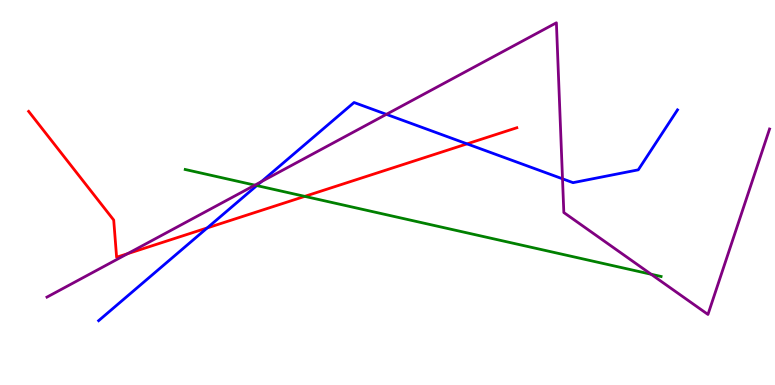[{'lines': ['blue', 'red'], 'intersections': [{'x': 2.67, 'y': 4.08}, {'x': 6.03, 'y': 6.26}]}, {'lines': ['green', 'red'], 'intersections': [{'x': 3.93, 'y': 4.9}]}, {'lines': ['purple', 'red'], 'intersections': [{'x': 1.65, 'y': 3.41}]}, {'lines': ['blue', 'green'], 'intersections': [{'x': 3.31, 'y': 5.18}]}, {'lines': ['blue', 'purple'], 'intersections': [{'x': 3.37, 'y': 5.28}, {'x': 4.99, 'y': 7.03}, {'x': 7.26, 'y': 5.36}]}, {'lines': ['green', 'purple'], 'intersections': [{'x': 3.29, 'y': 5.19}, {'x': 8.4, 'y': 2.88}]}]